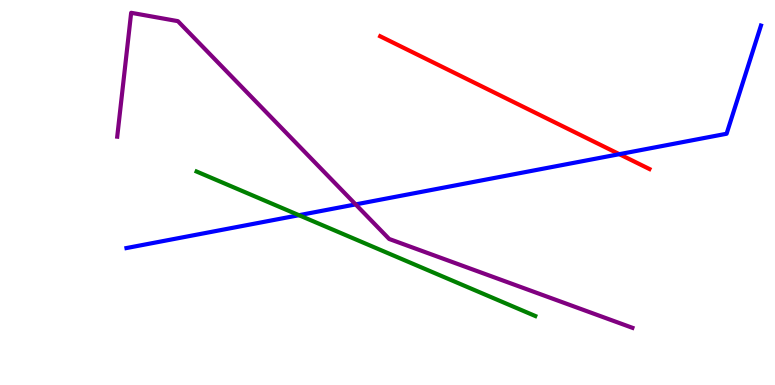[{'lines': ['blue', 'red'], 'intersections': [{'x': 7.99, 'y': 6.0}]}, {'lines': ['green', 'red'], 'intersections': []}, {'lines': ['purple', 'red'], 'intersections': []}, {'lines': ['blue', 'green'], 'intersections': [{'x': 3.86, 'y': 4.41}]}, {'lines': ['blue', 'purple'], 'intersections': [{'x': 4.59, 'y': 4.69}]}, {'lines': ['green', 'purple'], 'intersections': []}]